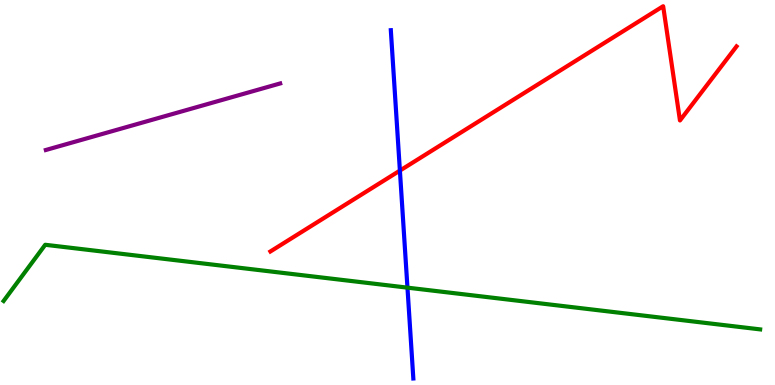[{'lines': ['blue', 'red'], 'intersections': [{'x': 5.16, 'y': 5.57}]}, {'lines': ['green', 'red'], 'intersections': []}, {'lines': ['purple', 'red'], 'intersections': []}, {'lines': ['blue', 'green'], 'intersections': [{'x': 5.26, 'y': 2.53}]}, {'lines': ['blue', 'purple'], 'intersections': []}, {'lines': ['green', 'purple'], 'intersections': []}]